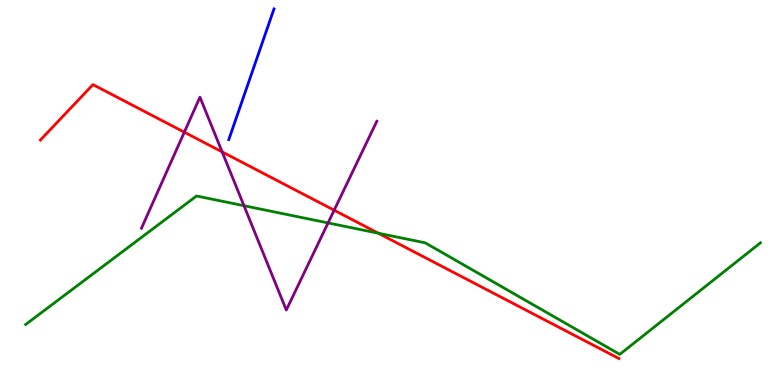[{'lines': ['blue', 'red'], 'intersections': []}, {'lines': ['green', 'red'], 'intersections': [{'x': 4.88, 'y': 3.94}]}, {'lines': ['purple', 'red'], 'intersections': [{'x': 2.38, 'y': 6.57}, {'x': 2.87, 'y': 6.05}, {'x': 4.31, 'y': 4.54}]}, {'lines': ['blue', 'green'], 'intersections': []}, {'lines': ['blue', 'purple'], 'intersections': []}, {'lines': ['green', 'purple'], 'intersections': [{'x': 3.15, 'y': 4.66}, {'x': 4.23, 'y': 4.21}]}]